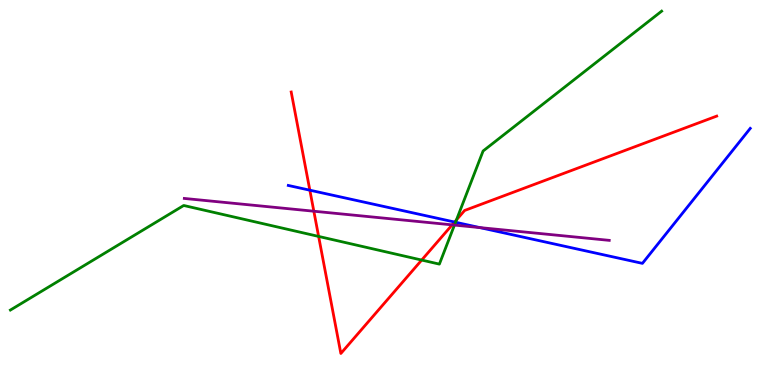[{'lines': ['blue', 'red'], 'intersections': [{'x': 4.0, 'y': 5.06}, {'x': 5.87, 'y': 4.23}]}, {'lines': ['green', 'red'], 'intersections': [{'x': 4.11, 'y': 3.86}, {'x': 5.44, 'y': 3.25}, {'x': 5.89, 'y': 4.29}]}, {'lines': ['purple', 'red'], 'intersections': [{'x': 4.05, 'y': 4.51}, {'x': 5.83, 'y': 4.16}]}, {'lines': ['blue', 'green'], 'intersections': [{'x': 5.88, 'y': 4.23}]}, {'lines': ['blue', 'purple'], 'intersections': [{'x': 6.19, 'y': 4.09}]}, {'lines': ['green', 'purple'], 'intersections': [{'x': 5.86, 'y': 4.15}]}]